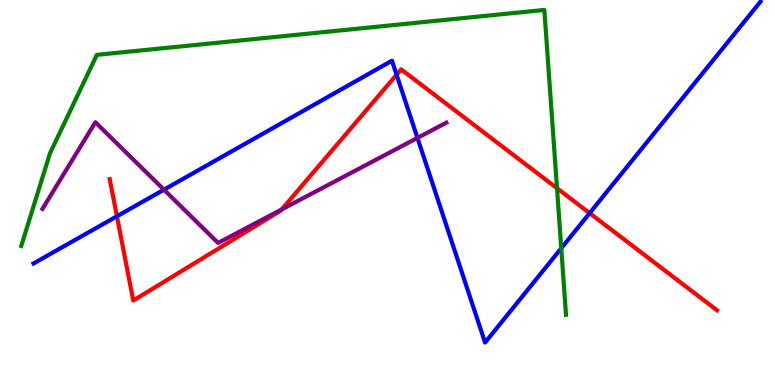[{'lines': ['blue', 'red'], 'intersections': [{'x': 1.51, 'y': 4.38}, {'x': 5.12, 'y': 8.06}, {'x': 7.61, 'y': 4.46}]}, {'lines': ['green', 'red'], 'intersections': [{'x': 7.19, 'y': 5.11}]}, {'lines': ['purple', 'red'], 'intersections': [{'x': 3.64, 'y': 4.56}]}, {'lines': ['blue', 'green'], 'intersections': [{'x': 7.24, 'y': 3.55}]}, {'lines': ['blue', 'purple'], 'intersections': [{'x': 2.12, 'y': 5.07}, {'x': 5.39, 'y': 6.42}]}, {'lines': ['green', 'purple'], 'intersections': []}]